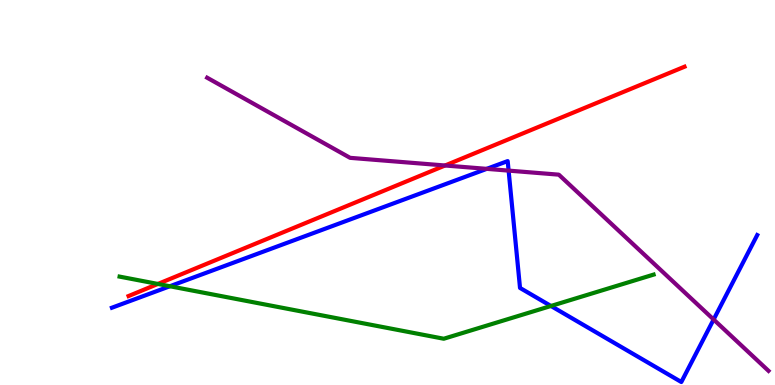[{'lines': ['blue', 'red'], 'intersections': []}, {'lines': ['green', 'red'], 'intersections': [{'x': 2.04, 'y': 2.62}]}, {'lines': ['purple', 'red'], 'intersections': [{'x': 5.74, 'y': 5.7}]}, {'lines': ['blue', 'green'], 'intersections': [{'x': 2.19, 'y': 2.57}, {'x': 7.11, 'y': 2.05}]}, {'lines': ['blue', 'purple'], 'intersections': [{'x': 6.28, 'y': 5.61}, {'x': 6.56, 'y': 5.57}, {'x': 9.21, 'y': 1.7}]}, {'lines': ['green', 'purple'], 'intersections': []}]